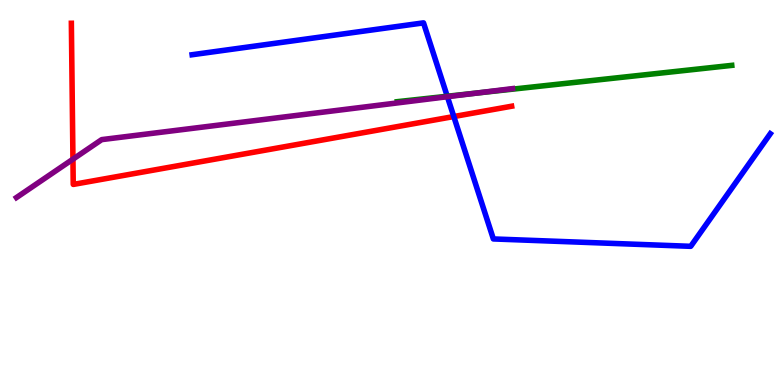[{'lines': ['blue', 'red'], 'intersections': [{'x': 5.86, 'y': 6.97}]}, {'lines': ['green', 'red'], 'intersections': []}, {'lines': ['purple', 'red'], 'intersections': [{'x': 0.941, 'y': 5.87}]}, {'lines': ['blue', 'green'], 'intersections': [{'x': 5.77, 'y': 7.5}]}, {'lines': ['blue', 'purple'], 'intersections': [{'x': 5.77, 'y': 7.49}]}, {'lines': ['green', 'purple'], 'intersections': [{'x': 6.16, 'y': 7.59}]}]